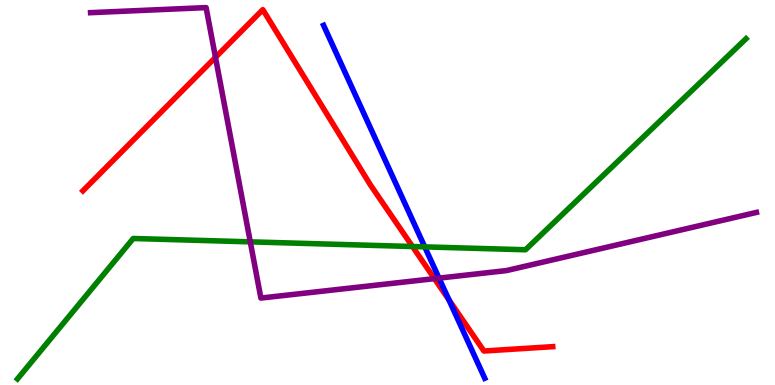[{'lines': ['blue', 'red'], 'intersections': [{'x': 5.79, 'y': 2.21}]}, {'lines': ['green', 'red'], 'intersections': [{'x': 5.32, 'y': 3.6}]}, {'lines': ['purple', 'red'], 'intersections': [{'x': 2.78, 'y': 8.51}, {'x': 5.61, 'y': 2.76}]}, {'lines': ['blue', 'green'], 'intersections': [{'x': 5.48, 'y': 3.59}]}, {'lines': ['blue', 'purple'], 'intersections': [{'x': 5.66, 'y': 2.78}]}, {'lines': ['green', 'purple'], 'intersections': [{'x': 3.23, 'y': 3.72}]}]